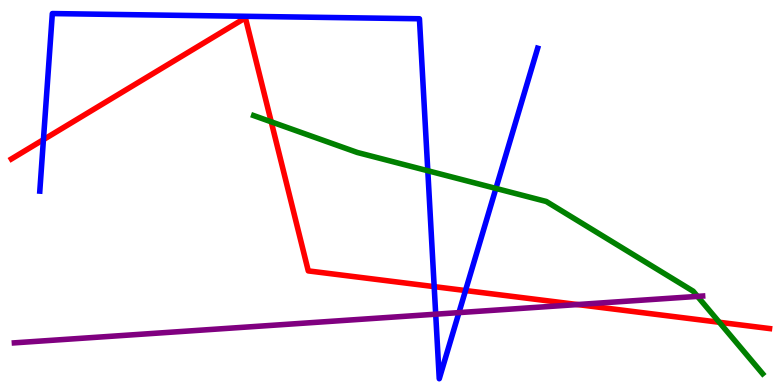[{'lines': ['blue', 'red'], 'intersections': [{'x': 0.56, 'y': 6.37}, {'x': 5.6, 'y': 2.56}, {'x': 6.01, 'y': 2.45}]}, {'lines': ['green', 'red'], 'intersections': [{'x': 3.5, 'y': 6.84}, {'x': 9.28, 'y': 1.63}]}, {'lines': ['purple', 'red'], 'intersections': [{'x': 7.45, 'y': 2.09}]}, {'lines': ['blue', 'green'], 'intersections': [{'x': 5.52, 'y': 5.56}, {'x': 6.4, 'y': 5.11}]}, {'lines': ['blue', 'purple'], 'intersections': [{'x': 5.62, 'y': 1.84}, {'x': 5.92, 'y': 1.88}]}, {'lines': ['green', 'purple'], 'intersections': [{'x': 9.0, 'y': 2.3}]}]